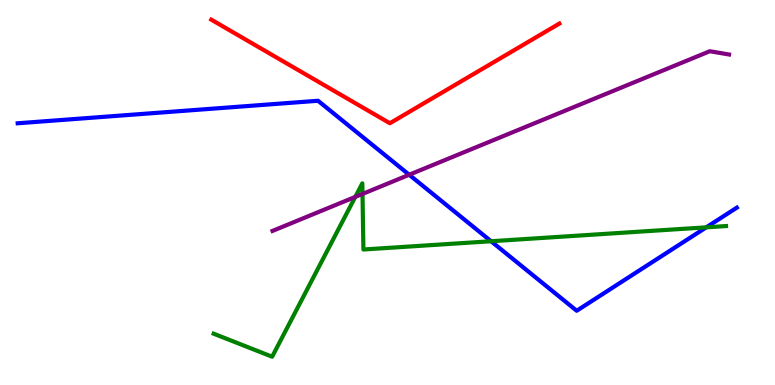[{'lines': ['blue', 'red'], 'intersections': []}, {'lines': ['green', 'red'], 'intersections': []}, {'lines': ['purple', 'red'], 'intersections': []}, {'lines': ['blue', 'green'], 'intersections': [{'x': 6.34, 'y': 3.73}, {'x': 9.11, 'y': 4.1}]}, {'lines': ['blue', 'purple'], 'intersections': [{'x': 5.28, 'y': 5.46}]}, {'lines': ['green', 'purple'], 'intersections': [{'x': 4.58, 'y': 4.89}, {'x': 4.68, 'y': 4.96}]}]